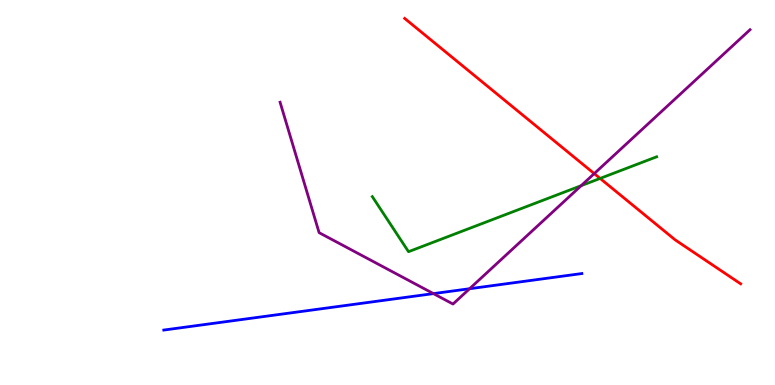[{'lines': ['blue', 'red'], 'intersections': []}, {'lines': ['green', 'red'], 'intersections': [{'x': 7.74, 'y': 5.37}]}, {'lines': ['purple', 'red'], 'intersections': [{'x': 7.67, 'y': 5.49}]}, {'lines': ['blue', 'green'], 'intersections': []}, {'lines': ['blue', 'purple'], 'intersections': [{'x': 5.59, 'y': 2.37}, {'x': 6.06, 'y': 2.5}]}, {'lines': ['green', 'purple'], 'intersections': [{'x': 7.5, 'y': 5.18}]}]